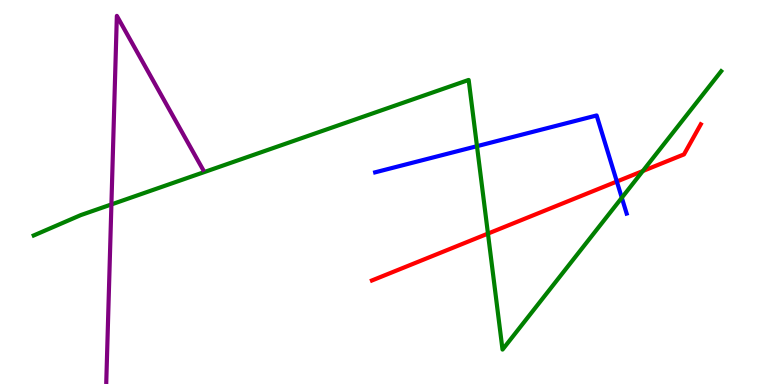[{'lines': ['blue', 'red'], 'intersections': [{'x': 7.96, 'y': 5.29}]}, {'lines': ['green', 'red'], 'intersections': [{'x': 6.3, 'y': 3.93}, {'x': 8.29, 'y': 5.56}]}, {'lines': ['purple', 'red'], 'intersections': []}, {'lines': ['blue', 'green'], 'intersections': [{'x': 6.15, 'y': 6.2}, {'x': 8.02, 'y': 4.86}]}, {'lines': ['blue', 'purple'], 'intersections': []}, {'lines': ['green', 'purple'], 'intersections': [{'x': 1.44, 'y': 4.69}]}]